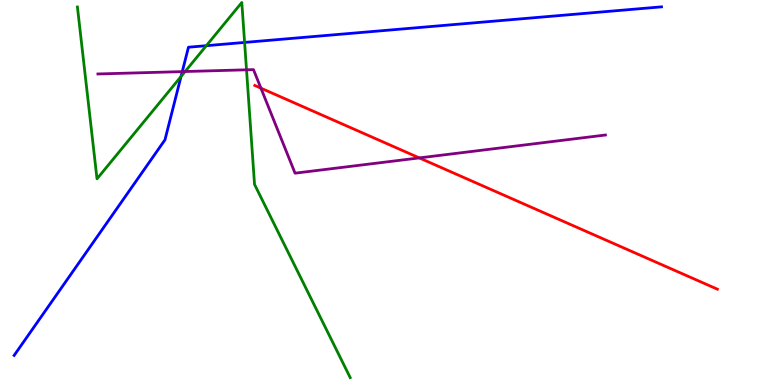[{'lines': ['blue', 'red'], 'intersections': []}, {'lines': ['green', 'red'], 'intersections': []}, {'lines': ['purple', 'red'], 'intersections': [{'x': 3.37, 'y': 7.71}, {'x': 5.41, 'y': 5.9}]}, {'lines': ['blue', 'green'], 'intersections': [{'x': 2.34, 'y': 8.01}, {'x': 2.66, 'y': 8.81}, {'x': 3.16, 'y': 8.9}]}, {'lines': ['blue', 'purple'], 'intersections': [{'x': 2.35, 'y': 8.14}]}, {'lines': ['green', 'purple'], 'intersections': [{'x': 2.39, 'y': 8.14}, {'x': 3.18, 'y': 8.19}]}]